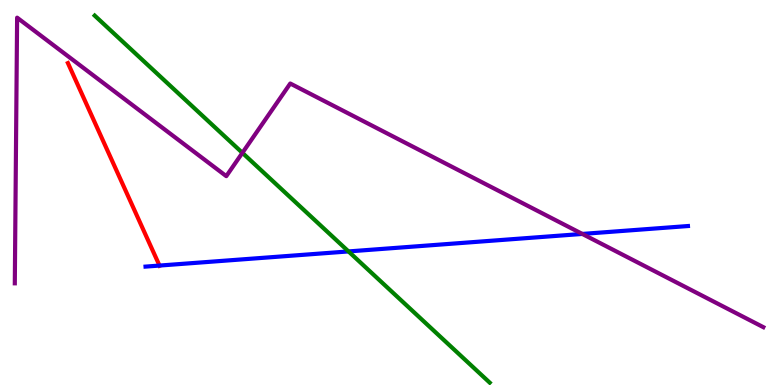[{'lines': ['blue', 'red'], 'intersections': [{'x': 2.06, 'y': 3.1}]}, {'lines': ['green', 'red'], 'intersections': []}, {'lines': ['purple', 'red'], 'intersections': []}, {'lines': ['blue', 'green'], 'intersections': [{'x': 4.5, 'y': 3.47}]}, {'lines': ['blue', 'purple'], 'intersections': [{'x': 7.51, 'y': 3.92}]}, {'lines': ['green', 'purple'], 'intersections': [{'x': 3.13, 'y': 6.03}]}]